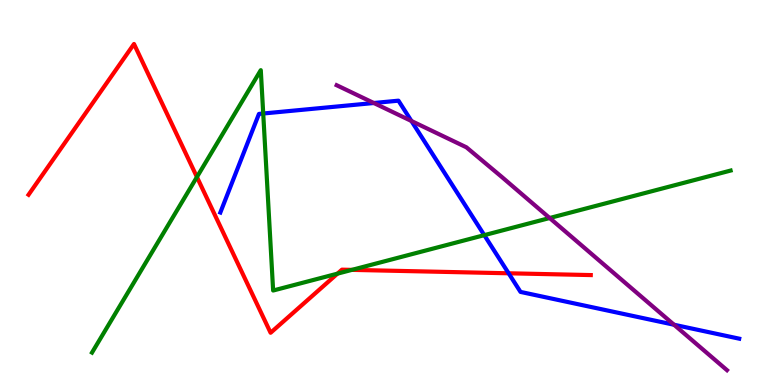[{'lines': ['blue', 'red'], 'intersections': [{'x': 6.56, 'y': 2.9}]}, {'lines': ['green', 'red'], 'intersections': [{'x': 2.54, 'y': 5.4}, {'x': 4.35, 'y': 2.89}, {'x': 4.54, 'y': 2.99}]}, {'lines': ['purple', 'red'], 'intersections': []}, {'lines': ['blue', 'green'], 'intersections': [{'x': 3.4, 'y': 7.05}, {'x': 6.25, 'y': 3.89}]}, {'lines': ['blue', 'purple'], 'intersections': [{'x': 4.82, 'y': 7.32}, {'x': 5.31, 'y': 6.86}, {'x': 8.7, 'y': 1.57}]}, {'lines': ['green', 'purple'], 'intersections': [{'x': 7.09, 'y': 4.34}]}]